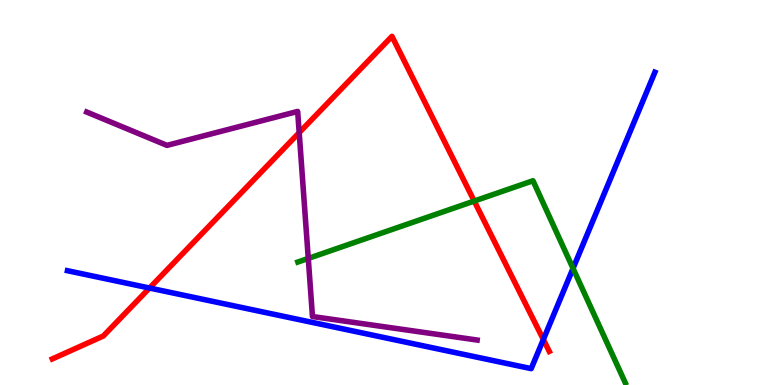[{'lines': ['blue', 'red'], 'intersections': [{'x': 1.93, 'y': 2.52}, {'x': 7.01, 'y': 1.18}]}, {'lines': ['green', 'red'], 'intersections': [{'x': 6.12, 'y': 4.78}]}, {'lines': ['purple', 'red'], 'intersections': [{'x': 3.86, 'y': 6.55}]}, {'lines': ['blue', 'green'], 'intersections': [{'x': 7.39, 'y': 3.03}]}, {'lines': ['blue', 'purple'], 'intersections': []}, {'lines': ['green', 'purple'], 'intersections': [{'x': 3.98, 'y': 3.29}]}]